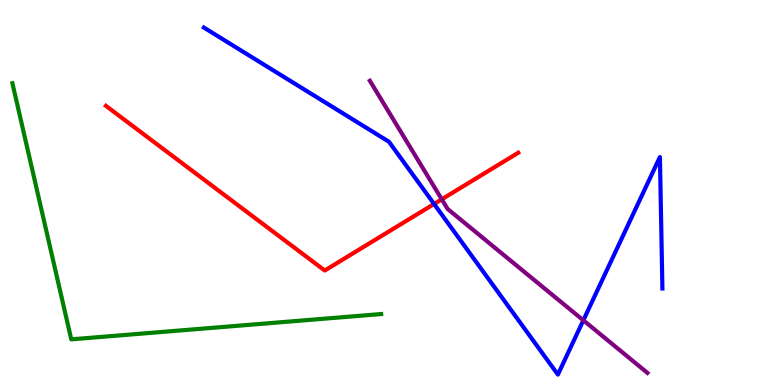[{'lines': ['blue', 'red'], 'intersections': [{'x': 5.6, 'y': 4.7}]}, {'lines': ['green', 'red'], 'intersections': []}, {'lines': ['purple', 'red'], 'intersections': [{'x': 5.7, 'y': 4.82}]}, {'lines': ['blue', 'green'], 'intersections': []}, {'lines': ['blue', 'purple'], 'intersections': [{'x': 7.53, 'y': 1.68}]}, {'lines': ['green', 'purple'], 'intersections': []}]